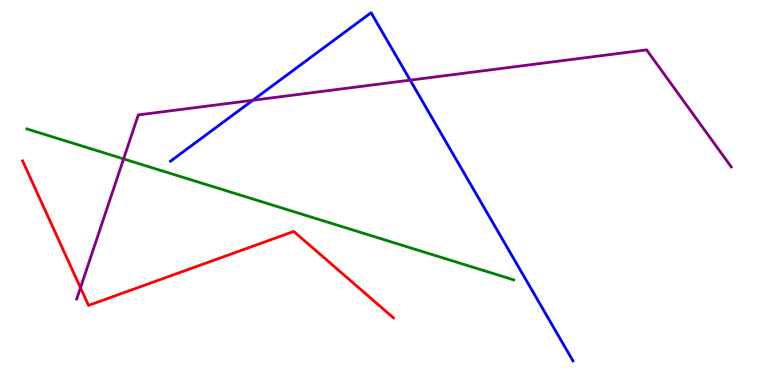[{'lines': ['blue', 'red'], 'intersections': []}, {'lines': ['green', 'red'], 'intersections': []}, {'lines': ['purple', 'red'], 'intersections': [{'x': 1.04, 'y': 2.53}]}, {'lines': ['blue', 'green'], 'intersections': []}, {'lines': ['blue', 'purple'], 'intersections': [{'x': 3.26, 'y': 7.4}, {'x': 5.29, 'y': 7.92}]}, {'lines': ['green', 'purple'], 'intersections': [{'x': 1.59, 'y': 5.87}]}]